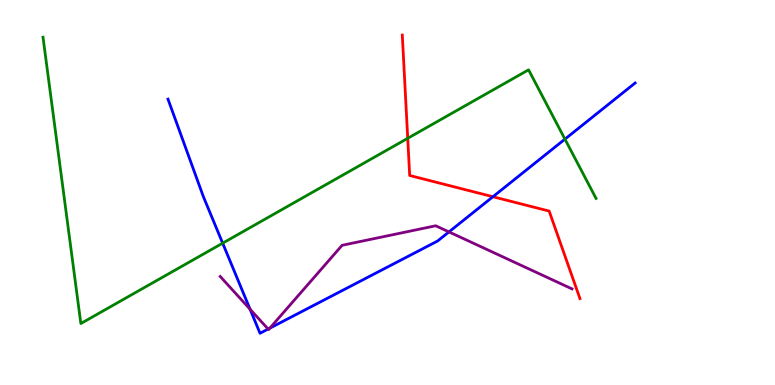[{'lines': ['blue', 'red'], 'intersections': [{'x': 6.36, 'y': 4.89}]}, {'lines': ['green', 'red'], 'intersections': [{'x': 5.26, 'y': 6.41}]}, {'lines': ['purple', 'red'], 'intersections': []}, {'lines': ['blue', 'green'], 'intersections': [{'x': 2.87, 'y': 3.68}, {'x': 7.29, 'y': 6.39}]}, {'lines': ['blue', 'purple'], 'intersections': [{'x': 3.23, 'y': 1.97}, {'x': 3.46, 'y': 1.45}, {'x': 3.48, 'y': 1.48}, {'x': 5.79, 'y': 3.98}]}, {'lines': ['green', 'purple'], 'intersections': []}]